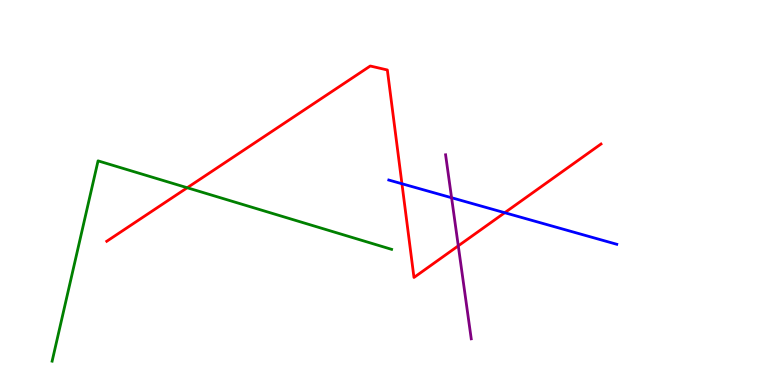[{'lines': ['blue', 'red'], 'intersections': [{'x': 5.19, 'y': 5.23}, {'x': 6.51, 'y': 4.48}]}, {'lines': ['green', 'red'], 'intersections': [{'x': 2.42, 'y': 5.12}]}, {'lines': ['purple', 'red'], 'intersections': [{'x': 5.91, 'y': 3.61}]}, {'lines': ['blue', 'green'], 'intersections': []}, {'lines': ['blue', 'purple'], 'intersections': [{'x': 5.83, 'y': 4.86}]}, {'lines': ['green', 'purple'], 'intersections': []}]